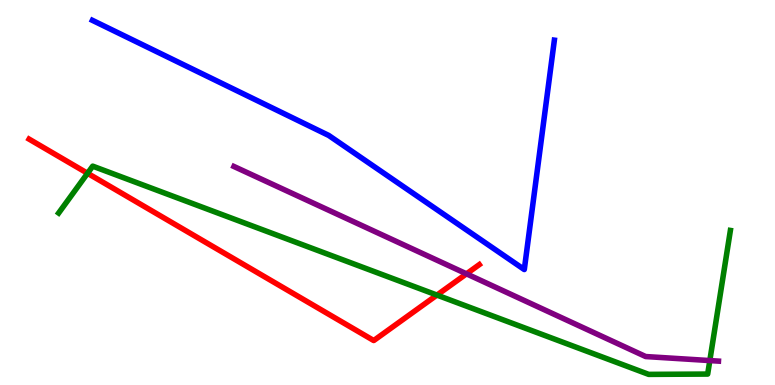[{'lines': ['blue', 'red'], 'intersections': []}, {'lines': ['green', 'red'], 'intersections': [{'x': 1.13, 'y': 5.5}, {'x': 5.64, 'y': 2.34}]}, {'lines': ['purple', 'red'], 'intersections': [{'x': 6.02, 'y': 2.89}]}, {'lines': ['blue', 'green'], 'intersections': []}, {'lines': ['blue', 'purple'], 'intersections': []}, {'lines': ['green', 'purple'], 'intersections': [{'x': 9.16, 'y': 0.635}]}]